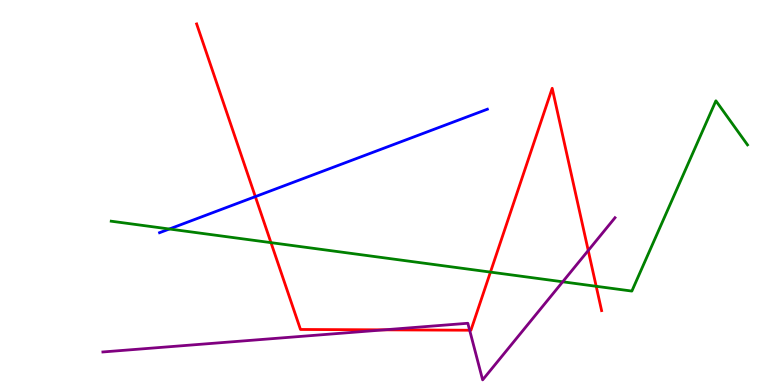[{'lines': ['blue', 'red'], 'intersections': [{'x': 3.29, 'y': 4.89}]}, {'lines': ['green', 'red'], 'intersections': [{'x': 3.5, 'y': 3.7}, {'x': 6.33, 'y': 2.93}, {'x': 7.69, 'y': 2.56}]}, {'lines': ['purple', 'red'], 'intersections': [{'x': 4.96, 'y': 1.43}, {'x': 6.06, 'y': 1.42}, {'x': 7.59, 'y': 3.49}]}, {'lines': ['blue', 'green'], 'intersections': [{'x': 2.19, 'y': 4.05}]}, {'lines': ['blue', 'purple'], 'intersections': []}, {'lines': ['green', 'purple'], 'intersections': [{'x': 7.26, 'y': 2.68}]}]